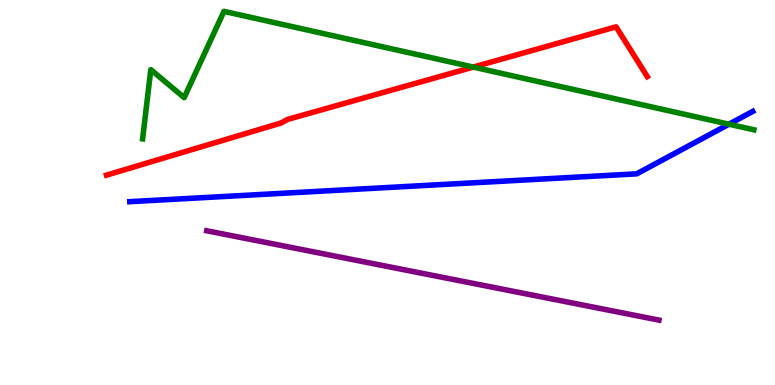[{'lines': ['blue', 'red'], 'intersections': []}, {'lines': ['green', 'red'], 'intersections': [{'x': 6.11, 'y': 8.26}]}, {'lines': ['purple', 'red'], 'intersections': []}, {'lines': ['blue', 'green'], 'intersections': [{'x': 9.41, 'y': 6.77}]}, {'lines': ['blue', 'purple'], 'intersections': []}, {'lines': ['green', 'purple'], 'intersections': []}]